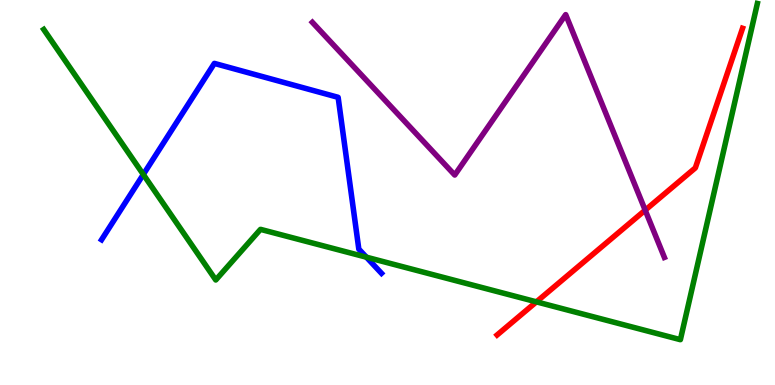[{'lines': ['blue', 'red'], 'intersections': []}, {'lines': ['green', 'red'], 'intersections': [{'x': 6.92, 'y': 2.16}]}, {'lines': ['purple', 'red'], 'intersections': [{'x': 8.32, 'y': 4.54}]}, {'lines': ['blue', 'green'], 'intersections': [{'x': 1.85, 'y': 5.47}, {'x': 4.73, 'y': 3.32}]}, {'lines': ['blue', 'purple'], 'intersections': []}, {'lines': ['green', 'purple'], 'intersections': []}]